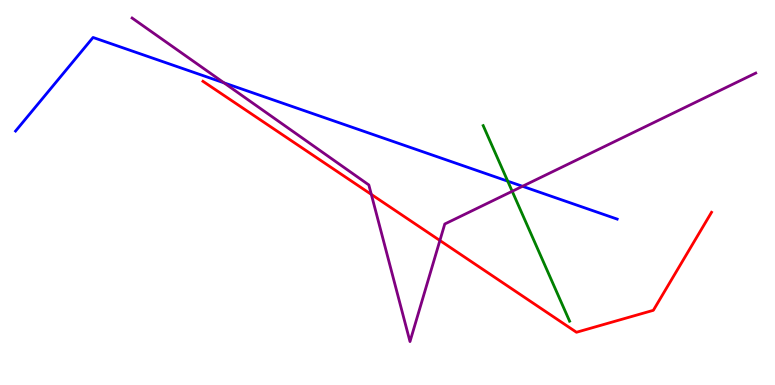[{'lines': ['blue', 'red'], 'intersections': []}, {'lines': ['green', 'red'], 'intersections': []}, {'lines': ['purple', 'red'], 'intersections': [{'x': 4.79, 'y': 4.95}, {'x': 5.68, 'y': 3.75}]}, {'lines': ['blue', 'green'], 'intersections': [{'x': 6.55, 'y': 5.29}]}, {'lines': ['blue', 'purple'], 'intersections': [{'x': 2.89, 'y': 7.85}, {'x': 6.74, 'y': 5.16}]}, {'lines': ['green', 'purple'], 'intersections': [{'x': 6.61, 'y': 5.03}]}]